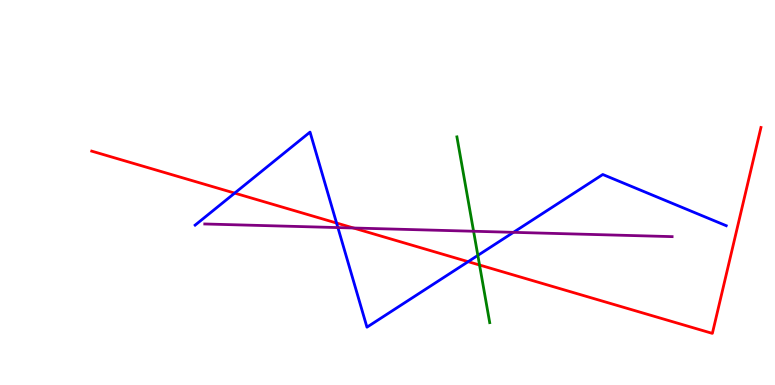[{'lines': ['blue', 'red'], 'intersections': [{'x': 3.03, 'y': 4.98}, {'x': 4.34, 'y': 4.21}, {'x': 6.04, 'y': 3.2}]}, {'lines': ['green', 'red'], 'intersections': [{'x': 6.19, 'y': 3.12}]}, {'lines': ['purple', 'red'], 'intersections': [{'x': 4.56, 'y': 4.08}]}, {'lines': ['blue', 'green'], 'intersections': [{'x': 6.17, 'y': 3.37}]}, {'lines': ['blue', 'purple'], 'intersections': [{'x': 4.36, 'y': 4.09}, {'x': 6.63, 'y': 3.97}]}, {'lines': ['green', 'purple'], 'intersections': [{'x': 6.11, 'y': 3.99}]}]